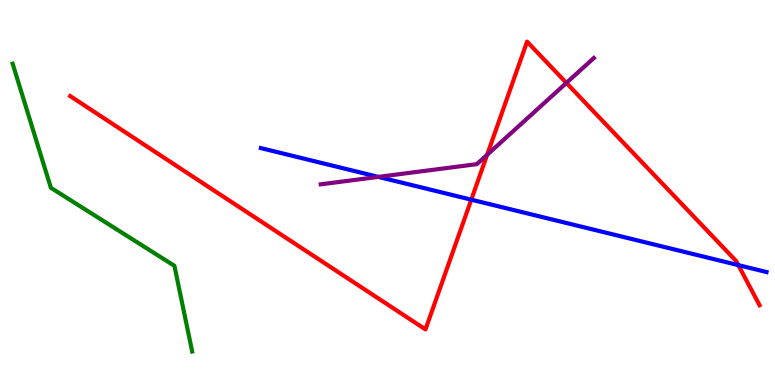[{'lines': ['blue', 'red'], 'intersections': [{'x': 6.08, 'y': 4.81}, {'x': 9.53, 'y': 3.11}]}, {'lines': ['green', 'red'], 'intersections': []}, {'lines': ['purple', 'red'], 'intersections': [{'x': 6.29, 'y': 5.98}, {'x': 7.31, 'y': 7.85}]}, {'lines': ['blue', 'green'], 'intersections': []}, {'lines': ['blue', 'purple'], 'intersections': [{'x': 4.88, 'y': 5.41}]}, {'lines': ['green', 'purple'], 'intersections': []}]